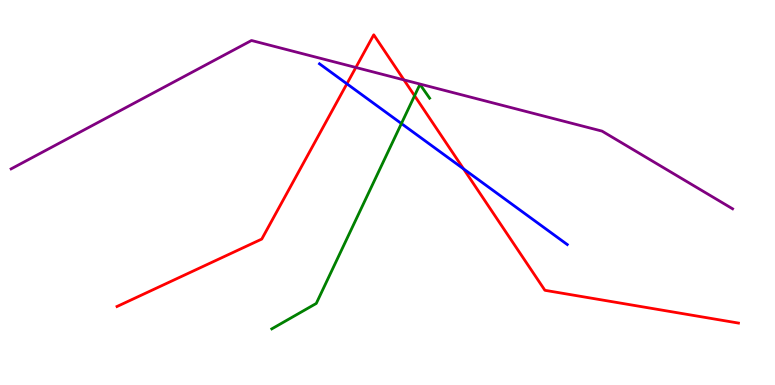[{'lines': ['blue', 'red'], 'intersections': [{'x': 4.48, 'y': 7.82}, {'x': 5.98, 'y': 5.61}]}, {'lines': ['green', 'red'], 'intersections': [{'x': 5.35, 'y': 7.51}]}, {'lines': ['purple', 'red'], 'intersections': [{'x': 4.59, 'y': 8.25}, {'x': 5.21, 'y': 7.92}]}, {'lines': ['blue', 'green'], 'intersections': [{'x': 5.18, 'y': 6.79}]}, {'lines': ['blue', 'purple'], 'intersections': []}, {'lines': ['green', 'purple'], 'intersections': []}]